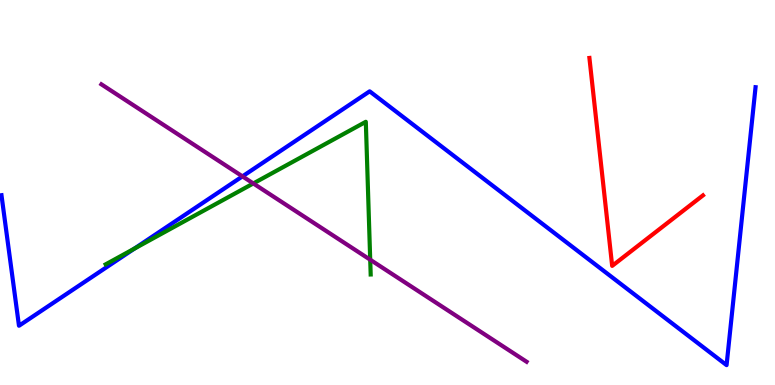[{'lines': ['blue', 'red'], 'intersections': []}, {'lines': ['green', 'red'], 'intersections': []}, {'lines': ['purple', 'red'], 'intersections': []}, {'lines': ['blue', 'green'], 'intersections': [{'x': 1.73, 'y': 3.54}]}, {'lines': ['blue', 'purple'], 'intersections': [{'x': 3.13, 'y': 5.42}]}, {'lines': ['green', 'purple'], 'intersections': [{'x': 3.27, 'y': 5.24}, {'x': 4.78, 'y': 3.25}]}]